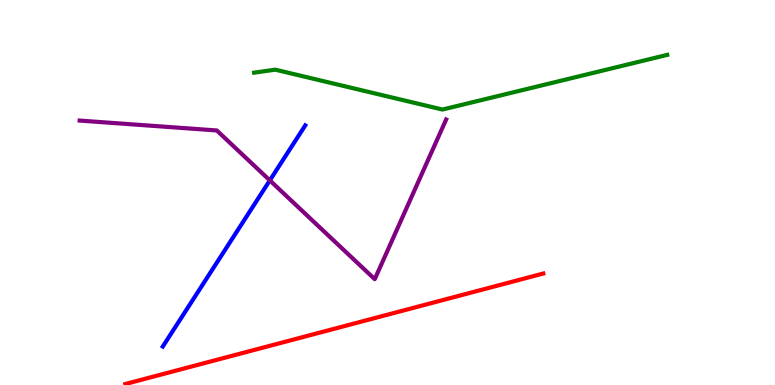[{'lines': ['blue', 'red'], 'intersections': []}, {'lines': ['green', 'red'], 'intersections': []}, {'lines': ['purple', 'red'], 'intersections': []}, {'lines': ['blue', 'green'], 'intersections': []}, {'lines': ['blue', 'purple'], 'intersections': [{'x': 3.48, 'y': 5.31}]}, {'lines': ['green', 'purple'], 'intersections': []}]